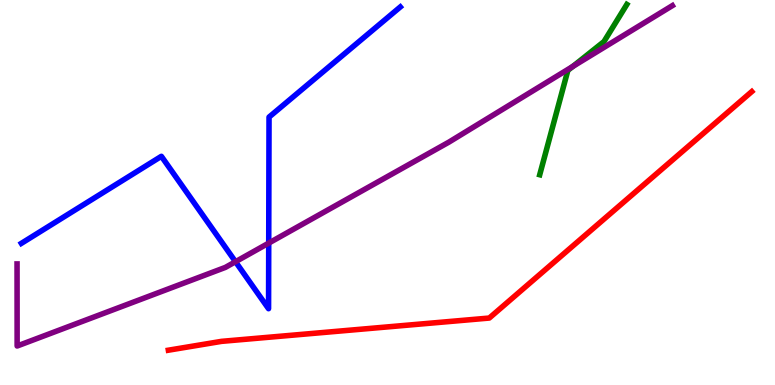[{'lines': ['blue', 'red'], 'intersections': []}, {'lines': ['green', 'red'], 'intersections': []}, {'lines': ['purple', 'red'], 'intersections': []}, {'lines': ['blue', 'green'], 'intersections': []}, {'lines': ['blue', 'purple'], 'intersections': [{'x': 3.04, 'y': 3.2}, {'x': 3.47, 'y': 3.69}]}, {'lines': ['green', 'purple'], 'intersections': [{'x': 7.39, 'y': 8.27}]}]